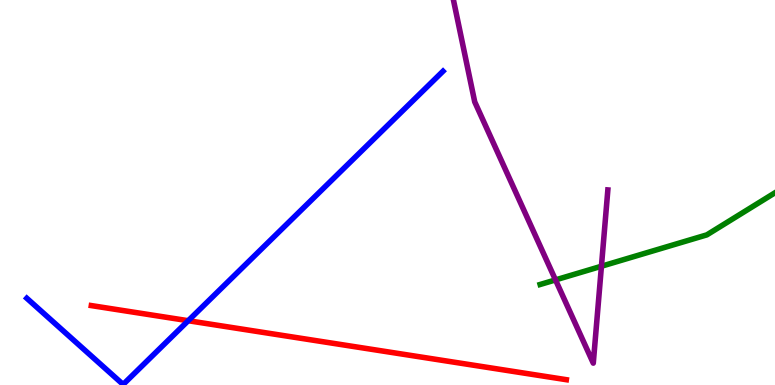[{'lines': ['blue', 'red'], 'intersections': [{'x': 2.43, 'y': 1.67}]}, {'lines': ['green', 'red'], 'intersections': []}, {'lines': ['purple', 'red'], 'intersections': []}, {'lines': ['blue', 'green'], 'intersections': []}, {'lines': ['blue', 'purple'], 'intersections': []}, {'lines': ['green', 'purple'], 'intersections': [{'x': 7.17, 'y': 2.73}, {'x': 7.76, 'y': 3.08}]}]